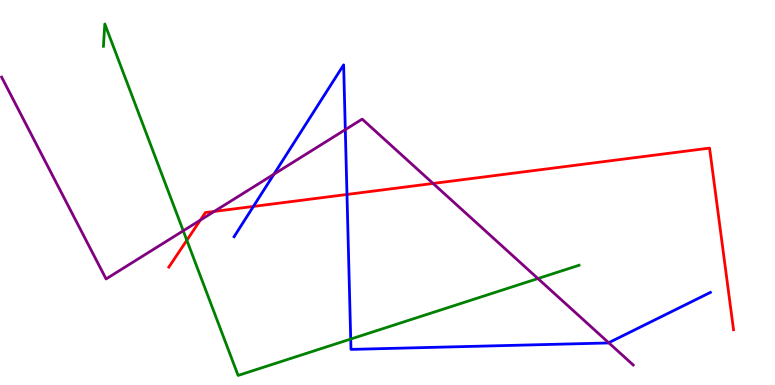[{'lines': ['blue', 'red'], 'intersections': [{'x': 3.27, 'y': 4.64}, {'x': 4.48, 'y': 4.95}]}, {'lines': ['green', 'red'], 'intersections': [{'x': 2.41, 'y': 3.76}]}, {'lines': ['purple', 'red'], 'intersections': [{'x': 2.59, 'y': 4.28}, {'x': 2.76, 'y': 4.51}, {'x': 5.59, 'y': 5.23}]}, {'lines': ['blue', 'green'], 'intersections': [{'x': 4.53, 'y': 1.19}]}, {'lines': ['blue', 'purple'], 'intersections': [{'x': 3.53, 'y': 5.48}, {'x': 4.46, 'y': 6.63}, {'x': 7.85, 'y': 1.1}]}, {'lines': ['green', 'purple'], 'intersections': [{'x': 2.36, 'y': 4.01}, {'x': 6.94, 'y': 2.76}]}]